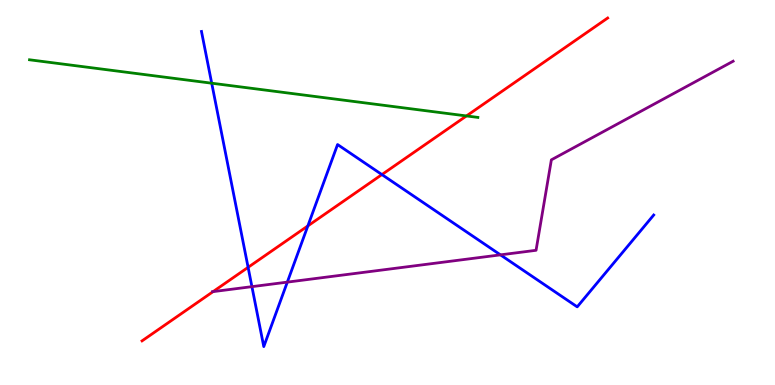[{'lines': ['blue', 'red'], 'intersections': [{'x': 3.2, 'y': 3.06}, {'x': 3.97, 'y': 4.13}, {'x': 4.93, 'y': 5.47}]}, {'lines': ['green', 'red'], 'intersections': [{'x': 6.02, 'y': 6.99}]}, {'lines': ['purple', 'red'], 'intersections': [{'x': 2.75, 'y': 2.43}]}, {'lines': ['blue', 'green'], 'intersections': [{'x': 2.73, 'y': 7.84}]}, {'lines': ['blue', 'purple'], 'intersections': [{'x': 3.25, 'y': 2.55}, {'x': 3.71, 'y': 2.67}, {'x': 6.46, 'y': 3.38}]}, {'lines': ['green', 'purple'], 'intersections': []}]